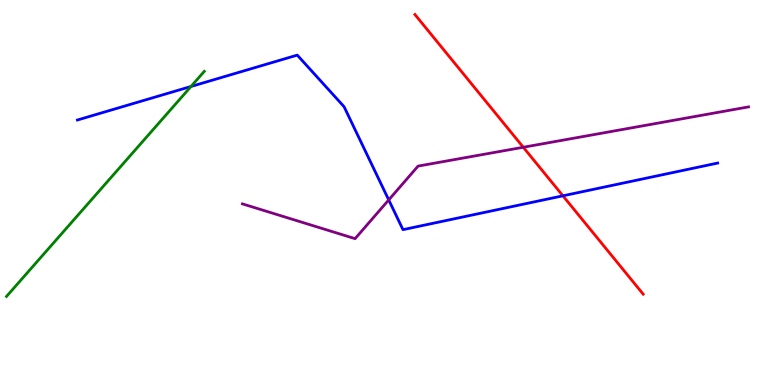[{'lines': ['blue', 'red'], 'intersections': [{'x': 7.26, 'y': 4.91}]}, {'lines': ['green', 'red'], 'intersections': []}, {'lines': ['purple', 'red'], 'intersections': [{'x': 6.75, 'y': 6.18}]}, {'lines': ['blue', 'green'], 'intersections': [{'x': 2.46, 'y': 7.75}]}, {'lines': ['blue', 'purple'], 'intersections': [{'x': 5.02, 'y': 4.81}]}, {'lines': ['green', 'purple'], 'intersections': []}]